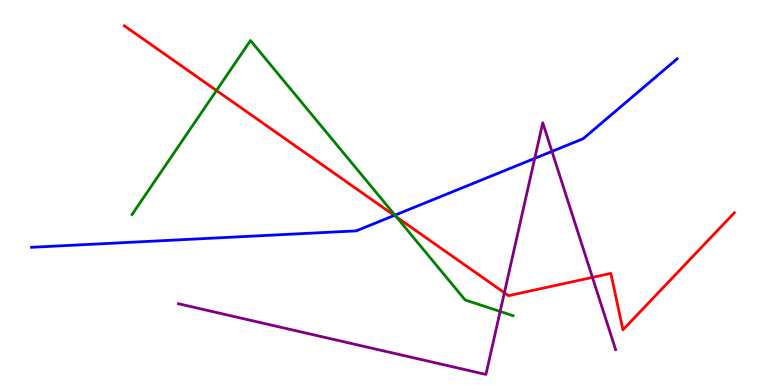[{'lines': ['blue', 'red'], 'intersections': [{'x': 5.09, 'y': 4.4}]}, {'lines': ['green', 'red'], 'intersections': [{'x': 2.79, 'y': 7.65}, {'x': 5.12, 'y': 4.37}]}, {'lines': ['purple', 'red'], 'intersections': [{'x': 6.51, 'y': 2.4}, {'x': 7.64, 'y': 2.79}]}, {'lines': ['blue', 'green'], 'intersections': [{'x': 5.1, 'y': 4.41}]}, {'lines': ['blue', 'purple'], 'intersections': [{'x': 6.9, 'y': 5.89}, {'x': 7.12, 'y': 6.07}]}, {'lines': ['green', 'purple'], 'intersections': [{'x': 6.45, 'y': 1.91}]}]